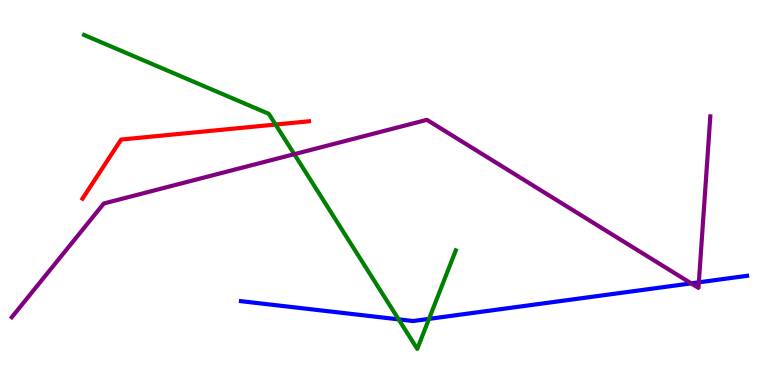[{'lines': ['blue', 'red'], 'intersections': []}, {'lines': ['green', 'red'], 'intersections': [{'x': 3.56, 'y': 6.76}]}, {'lines': ['purple', 'red'], 'intersections': []}, {'lines': ['blue', 'green'], 'intersections': [{'x': 5.14, 'y': 1.7}, {'x': 5.54, 'y': 1.72}]}, {'lines': ['blue', 'purple'], 'intersections': [{'x': 8.92, 'y': 2.64}, {'x': 9.02, 'y': 2.67}]}, {'lines': ['green', 'purple'], 'intersections': [{'x': 3.8, 'y': 6.0}]}]